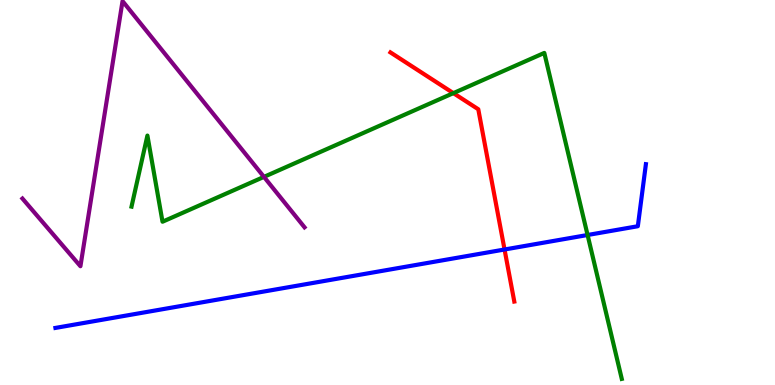[{'lines': ['blue', 'red'], 'intersections': [{'x': 6.51, 'y': 3.52}]}, {'lines': ['green', 'red'], 'intersections': [{'x': 5.85, 'y': 7.58}]}, {'lines': ['purple', 'red'], 'intersections': []}, {'lines': ['blue', 'green'], 'intersections': [{'x': 7.58, 'y': 3.9}]}, {'lines': ['blue', 'purple'], 'intersections': []}, {'lines': ['green', 'purple'], 'intersections': [{'x': 3.41, 'y': 5.41}]}]